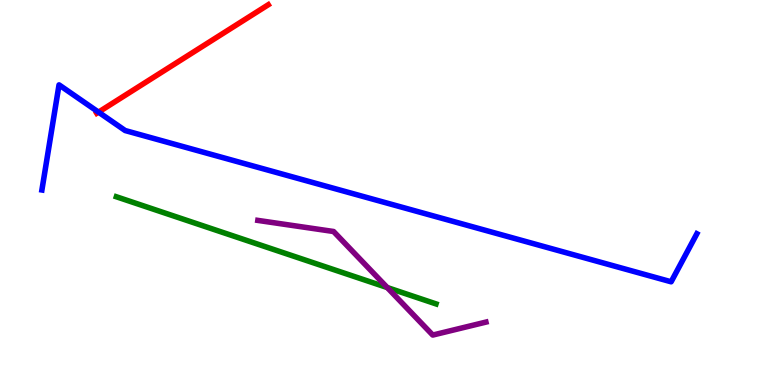[{'lines': ['blue', 'red'], 'intersections': [{'x': 1.27, 'y': 7.09}]}, {'lines': ['green', 'red'], 'intersections': []}, {'lines': ['purple', 'red'], 'intersections': []}, {'lines': ['blue', 'green'], 'intersections': []}, {'lines': ['blue', 'purple'], 'intersections': []}, {'lines': ['green', 'purple'], 'intersections': [{'x': 5.0, 'y': 2.53}]}]